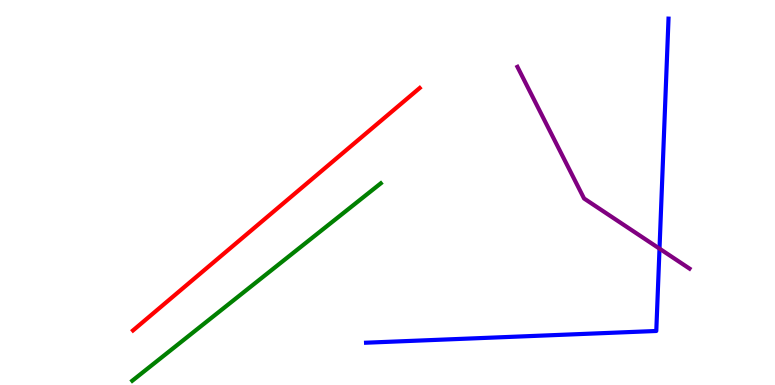[{'lines': ['blue', 'red'], 'intersections': []}, {'lines': ['green', 'red'], 'intersections': []}, {'lines': ['purple', 'red'], 'intersections': []}, {'lines': ['blue', 'green'], 'intersections': []}, {'lines': ['blue', 'purple'], 'intersections': [{'x': 8.51, 'y': 3.54}]}, {'lines': ['green', 'purple'], 'intersections': []}]